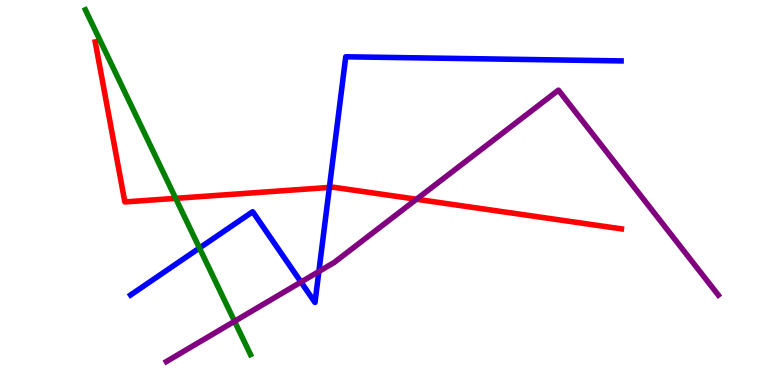[{'lines': ['blue', 'red'], 'intersections': [{'x': 4.25, 'y': 5.13}]}, {'lines': ['green', 'red'], 'intersections': [{'x': 2.27, 'y': 4.85}]}, {'lines': ['purple', 'red'], 'intersections': [{'x': 5.37, 'y': 4.82}]}, {'lines': ['blue', 'green'], 'intersections': [{'x': 2.57, 'y': 3.56}]}, {'lines': ['blue', 'purple'], 'intersections': [{'x': 3.88, 'y': 2.67}, {'x': 4.11, 'y': 2.95}]}, {'lines': ['green', 'purple'], 'intersections': [{'x': 3.03, 'y': 1.65}]}]